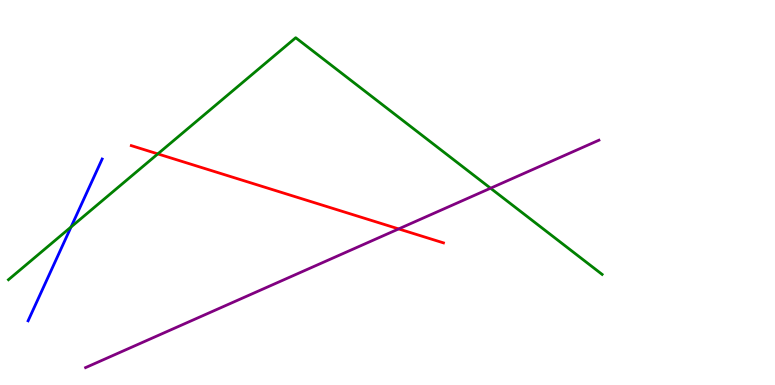[{'lines': ['blue', 'red'], 'intersections': []}, {'lines': ['green', 'red'], 'intersections': [{'x': 2.04, 'y': 6.0}]}, {'lines': ['purple', 'red'], 'intersections': [{'x': 5.14, 'y': 4.05}]}, {'lines': ['blue', 'green'], 'intersections': [{'x': 0.917, 'y': 4.1}]}, {'lines': ['blue', 'purple'], 'intersections': []}, {'lines': ['green', 'purple'], 'intersections': [{'x': 6.33, 'y': 5.11}]}]